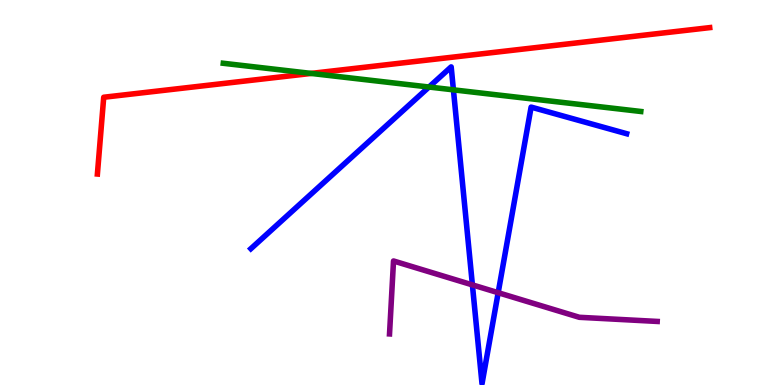[{'lines': ['blue', 'red'], 'intersections': []}, {'lines': ['green', 'red'], 'intersections': [{'x': 4.01, 'y': 8.09}]}, {'lines': ['purple', 'red'], 'intersections': []}, {'lines': ['blue', 'green'], 'intersections': [{'x': 5.54, 'y': 7.74}, {'x': 5.85, 'y': 7.67}]}, {'lines': ['blue', 'purple'], 'intersections': [{'x': 6.1, 'y': 2.6}, {'x': 6.43, 'y': 2.4}]}, {'lines': ['green', 'purple'], 'intersections': []}]